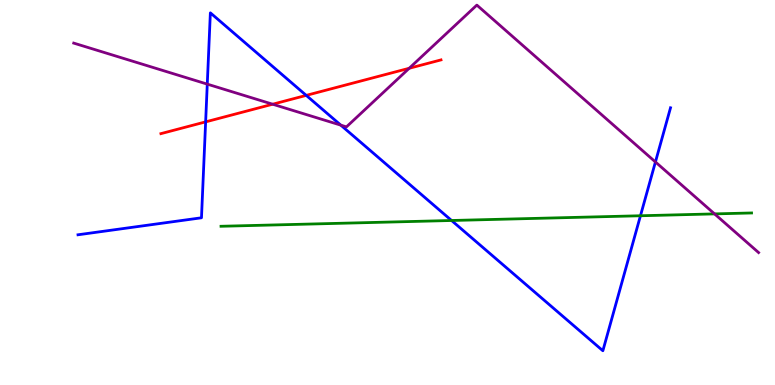[{'lines': ['blue', 'red'], 'intersections': [{'x': 2.65, 'y': 6.83}, {'x': 3.95, 'y': 7.52}]}, {'lines': ['green', 'red'], 'intersections': []}, {'lines': ['purple', 'red'], 'intersections': [{'x': 3.52, 'y': 7.29}, {'x': 5.28, 'y': 8.23}]}, {'lines': ['blue', 'green'], 'intersections': [{'x': 5.83, 'y': 4.27}, {'x': 8.26, 'y': 4.4}]}, {'lines': ['blue', 'purple'], 'intersections': [{'x': 2.67, 'y': 7.81}, {'x': 4.4, 'y': 6.75}, {'x': 8.46, 'y': 5.79}]}, {'lines': ['green', 'purple'], 'intersections': [{'x': 9.22, 'y': 4.44}]}]